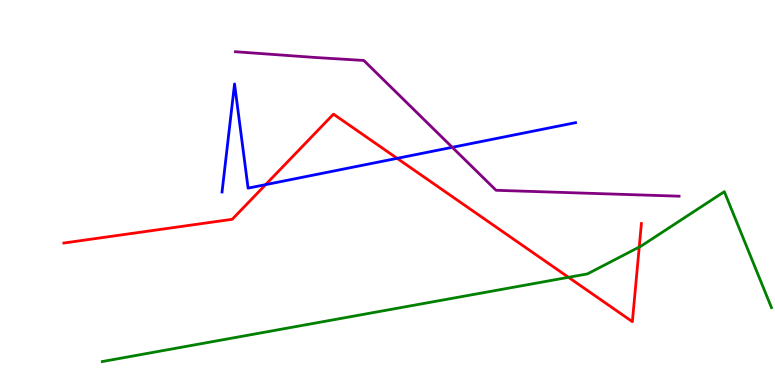[{'lines': ['blue', 'red'], 'intersections': [{'x': 3.43, 'y': 5.2}, {'x': 5.12, 'y': 5.89}]}, {'lines': ['green', 'red'], 'intersections': [{'x': 7.34, 'y': 2.8}, {'x': 8.25, 'y': 3.58}]}, {'lines': ['purple', 'red'], 'intersections': []}, {'lines': ['blue', 'green'], 'intersections': []}, {'lines': ['blue', 'purple'], 'intersections': [{'x': 5.84, 'y': 6.17}]}, {'lines': ['green', 'purple'], 'intersections': []}]